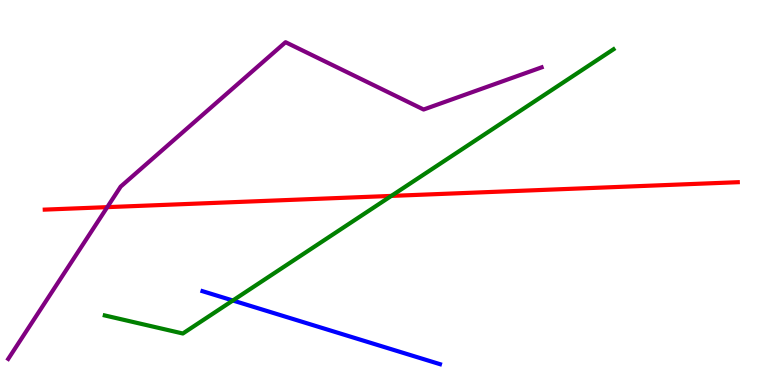[{'lines': ['blue', 'red'], 'intersections': []}, {'lines': ['green', 'red'], 'intersections': [{'x': 5.05, 'y': 4.91}]}, {'lines': ['purple', 'red'], 'intersections': [{'x': 1.38, 'y': 4.62}]}, {'lines': ['blue', 'green'], 'intersections': [{'x': 3.0, 'y': 2.19}]}, {'lines': ['blue', 'purple'], 'intersections': []}, {'lines': ['green', 'purple'], 'intersections': []}]